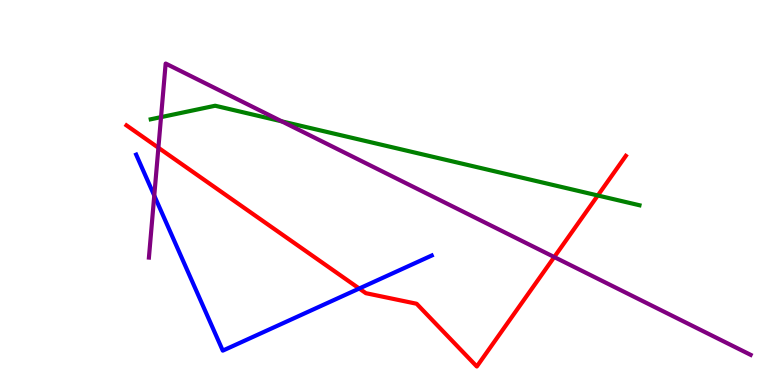[{'lines': ['blue', 'red'], 'intersections': [{'x': 4.64, 'y': 2.51}]}, {'lines': ['green', 'red'], 'intersections': [{'x': 7.71, 'y': 4.92}]}, {'lines': ['purple', 'red'], 'intersections': [{'x': 2.04, 'y': 6.16}, {'x': 7.15, 'y': 3.32}]}, {'lines': ['blue', 'green'], 'intersections': []}, {'lines': ['blue', 'purple'], 'intersections': [{'x': 1.99, 'y': 4.92}]}, {'lines': ['green', 'purple'], 'intersections': [{'x': 2.08, 'y': 6.96}, {'x': 3.64, 'y': 6.85}]}]